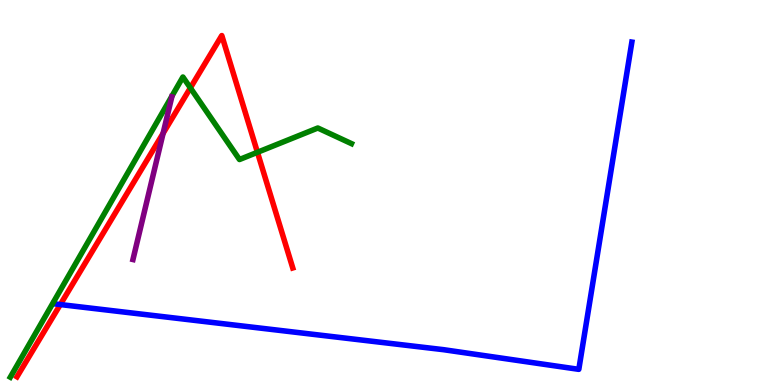[{'lines': ['blue', 'red'], 'intersections': [{'x': 0.778, 'y': 2.09}]}, {'lines': ['green', 'red'], 'intersections': [{'x': 2.46, 'y': 7.72}, {'x': 3.32, 'y': 6.04}]}, {'lines': ['purple', 'red'], 'intersections': [{'x': 2.1, 'y': 6.54}]}, {'lines': ['blue', 'green'], 'intersections': []}, {'lines': ['blue', 'purple'], 'intersections': []}, {'lines': ['green', 'purple'], 'intersections': []}]